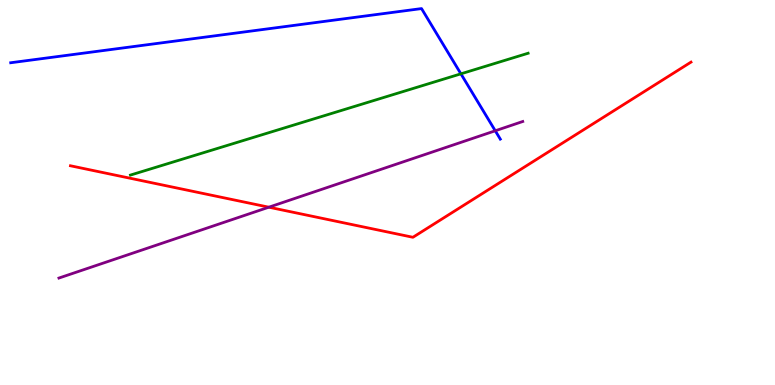[{'lines': ['blue', 'red'], 'intersections': []}, {'lines': ['green', 'red'], 'intersections': []}, {'lines': ['purple', 'red'], 'intersections': [{'x': 3.47, 'y': 4.62}]}, {'lines': ['blue', 'green'], 'intersections': [{'x': 5.95, 'y': 8.08}]}, {'lines': ['blue', 'purple'], 'intersections': [{'x': 6.39, 'y': 6.6}]}, {'lines': ['green', 'purple'], 'intersections': []}]